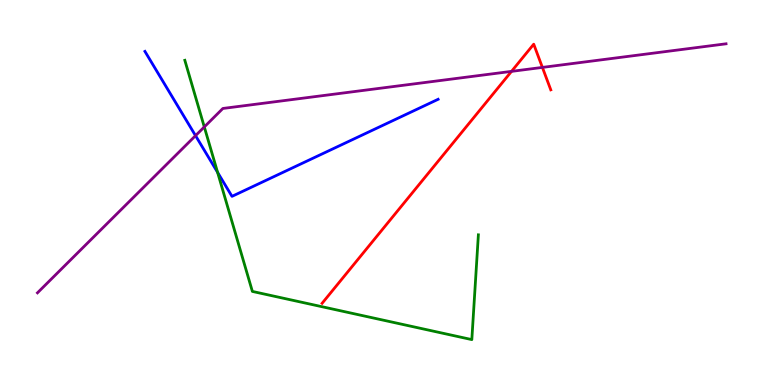[{'lines': ['blue', 'red'], 'intersections': []}, {'lines': ['green', 'red'], 'intersections': []}, {'lines': ['purple', 'red'], 'intersections': [{'x': 6.6, 'y': 8.15}, {'x': 7.0, 'y': 8.25}]}, {'lines': ['blue', 'green'], 'intersections': [{'x': 2.81, 'y': 5.52}]}, {'lines': ['blue', 'purple'], 'intersections': [{'x': 2.52, 'y': 6.48}]}, {'lines': ['green', 'purple'], 'intersections': [{'x': 2.64, 'y': 6.7}]}]